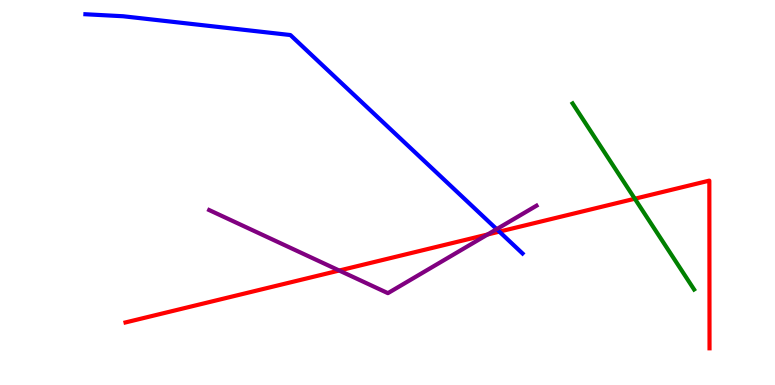[{'lines': ['blue', 'red'], 'intersections': [{'x': 6.44, 'y': 3.98}]}, {'lines': ['green', 'red'], 'intersections': [{'x': 8.19, 'y': 4.84}]}, {'lines': ['purple', 'red'], 'intersections': [{'x': 4.38, 'y': 2.97}, {'x': 6.29, 'y': 3.91}]}, {'lines': ['blue', 'green'], 'intersections': []}, {'lines': ['blue', 'purple'], 'intersections': [{'x': 6.41, 'y': 4.05}]}, {'lines': ['green', 'purple'], 'intersections': []}]